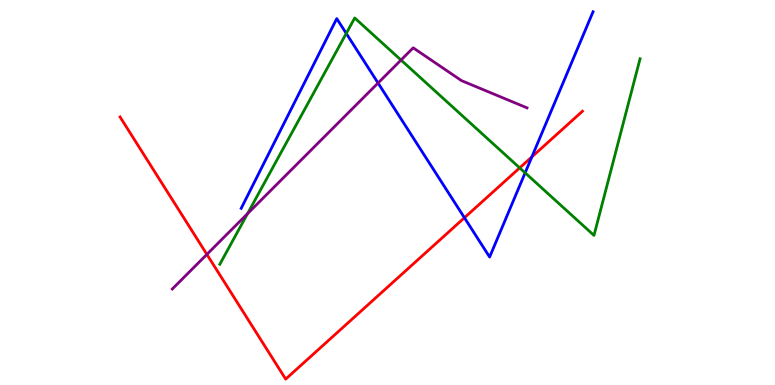[{'lines': ['blue', 'red'], 'intersections': [{'x': 5.99, 'y': 4.34}, {'x': 6.86, 'y': 5.92}]}, {'lines': ['green', 'red'], 'intersections': [{'x': 6.71, 'y': 5.64}]}, {'lines': ['purple', 'red'], 'intersections': [{'x': 2.67, 'y': 3.39}]}, {'lines': ['blue', 'green'], 'intersections': [{'x': 4.47, 'y': 9.13}, {'x': 6.78, 'y': 5.51}]}, {'lines': ['blue', 'purple'], 'intersections': [{'x': 4.88, 'y': 7.84}]}, {'lines': ['green', 'purple'], 'intersections': [{'x': 3.19, 'y': 4.45}, {'x': 5.17, 'y': 8.44}]}]